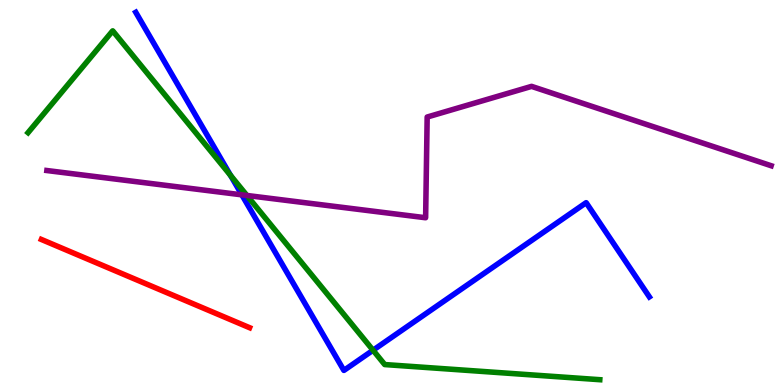[{'lines': ['blue', 'red'], 'intersections': []}, {'lines': ['green', 'red'], 'intersections': []}, {'lines': ['purple', 'red'], 'intersections': []}, {'lines': ['blue', 'green'], 'intersections': [{'x': 2.97, 'y': 5.44}, {'x': 4.81, 'y': 0.903}]}, {'lines': ['blue', 'purple'], 'intersections': [{'x': 3.12, 'y': 4.94}]}, {'lines': ['green', 'purple'], 'intersections': [{'x': 3.19, 'y': 4.92}]}]